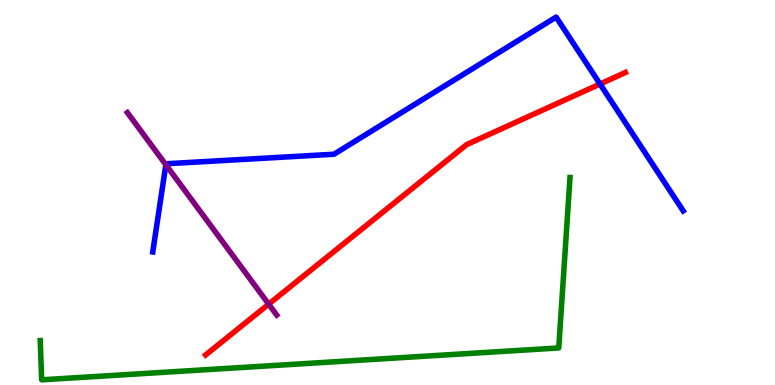[{'lines': ['blue', 'red'], 'intersections': [{'x': 7.74, 'y': 7.82}]}, {'lines': ['green', 'red'], 'intersections': []}, {'lines': ['purple', 'red'], 'intersections': [{'x': 3.47, 'y': 2.1}]}, {'lines': ['blue', 'green'], 'intersections': []}, {'lines': ['blue', 'purple'], 'intersections': [{'x': 2.14, 'y': 5.72}]}, {'lines': ['green', 'purple'], 'intersections': []}]